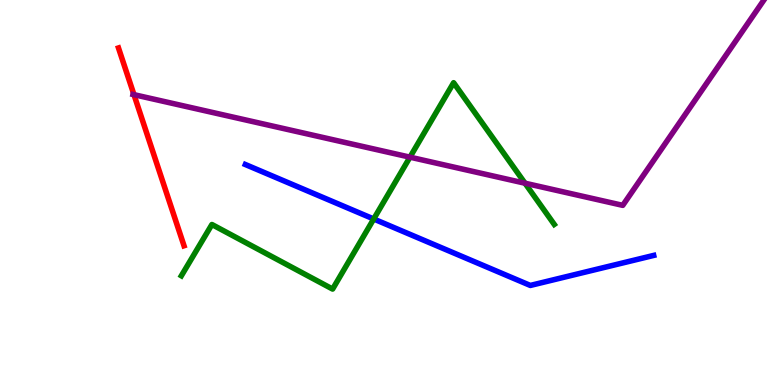[{'lines': ['blue', 'red'], 'intersections': []}, {'lines': ['green', 'red'], 'intersections': []}, {'lines': ['purple', 'red'], 'intersections': [{'x': 1.73, 'y': 7.54}]}, {'lines': ['blue', 'green'], 'intersections': [{'x': 4.82, 'y': 4.31}]}, {'lines': ['blue', 'purple'], 'intersections': []}, {'lines': ['green', 'purple'], 'intersections': [{'x': 5.29, 'y': 5.92}, {'x': 6.77, 'y': 5.24}]}]